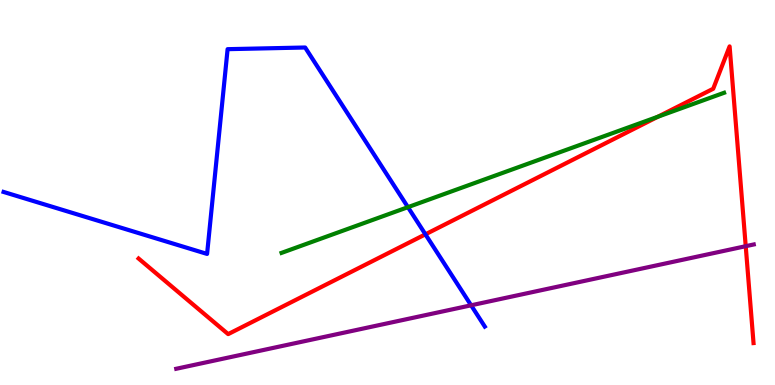[{'lines': ['blue', 'red'], 'intersections': [{'x': 5.49, 'y': 3.91}]}, {'lines': ['green', 'red'], 'intersections': [{'x': 8.49, 'y': 6.97}]}, {'lines': ['purple', 'red'], 'intersections': [{'x': 9.62, 'y': 3.61}]}, {'lines': ['blue', 'green'], 'intersections': [{'x': 5.26, 'y': 4.62}]}, {'lines': ['blue', 'purple'], 'intersections': [{'x': 6.08, 'y': 2.07}]}, {'lines': ['green', 'purple'], 'intersections': []}]